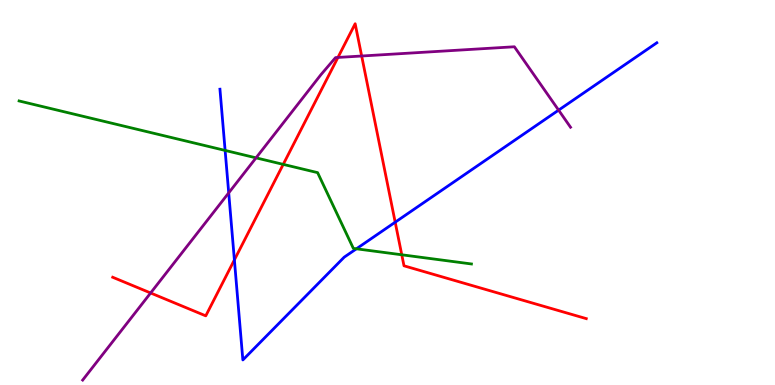[{'lines': ['blue', 'red'], 'intersections': [{'x': 3.02, 'y': 3.25}, {'x': 5.1, 'y': 4.23}]}, {'lines': ['green', 'red'], 'intersections': [{'x': 3.65, 'y': 5.73}, {'x': 5.18, 'y': 3.38}]}, {'lines': ['purple', 'red'], 'intersections': [{'x': 1.94, 'y': 2.39}, {'x': 4.36, 'y': 8.51}, {'x': 4.67, 'y': 8.55}]}, {'lines': ['blue', 'green'], 'intersections': [{'x': 2.9, 'y': 6.09}, {'x': 4.6, 'y': 3.54}]}, {'lines': ['blue', 'purple'], 'intersections': [{'x': 2.95, 'y': 4.99}, {'x': 7.21, 'y': 7.14}]}, {'lines': ['green', 'purple'], 'intersections': [{'x': 3.3, 'y': 5.9}]}]